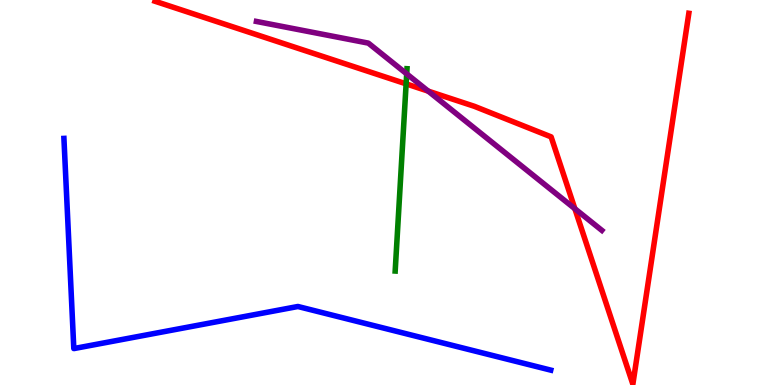[{'lines': ['blue', 'red'], 'intersections': []}, {'lines': ['green', 'red'], 'intersections': [{'x': 5.24, 'y': 7.82}]}, {'lines': ['purple', 'red'], 'intersections': [{'x': 5.53, 'y': 7.63}, {'x': 7.42, 'y': 4.58}]}, {'lines': ['blue', 'green'], 'intersections': []}, {'lines': ['blue', 'purple'], 'intersections': []}, {'lines': ['green', 'purple'], 'intersections': [{'x': 5.25, 'y': 8.08}]}]